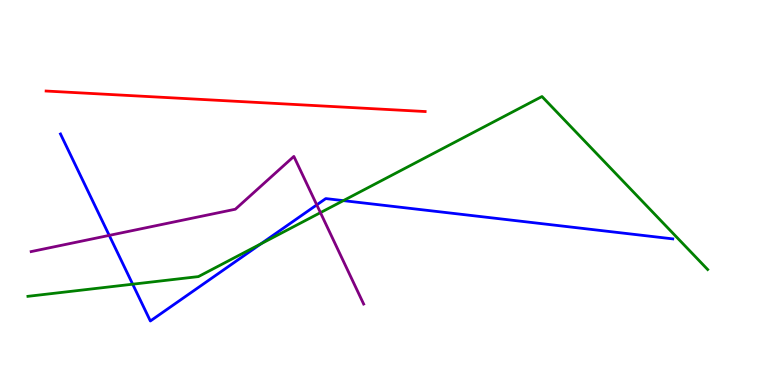[{'lines': ['blue', 'red'], 'intersections': []}, {'lines': ['green', 'red'], 'intersections': []}, {'lines': ['purple', 'red'], 'intersections': []}, {'lines': ['blue', 'green'], 'intersections': [{'x': 1.71, 'y': 2.62}, {'x': 3.37, 'y': 3.67}, {'x': 4.43, 'y': 4.79}]}, {'lines': ['blue', 'purple'], 'intersections': [{'x': 1.41, 'y': 3.89}, {'x': 4.09, 'y': 4.68}]}, {'lines': ['green', 'purple'], 'intersections': [{'x': 4.13, 'y': 4.48}]}]